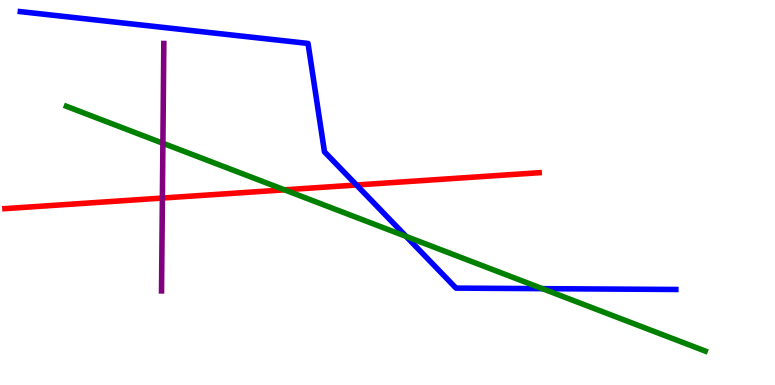[{'lines': ['blue', 'red'], 'intersections': [{'x': 4.6, 'y': 5.19}]}, {'lines': ['green', 'red'], 'intersections': [{'x': 3.67, 'y': 5.07}]}, {'lines': ['purple', 'red'], 'intersections': [{'x': 2.1, 'y': 4.86}]}, {'lines': ['blue', 'green'], 'intersections': [{'x': 5.24, 'y': 3.86}, {'x': 7.0, 'y': 2.5}]}, {'lines': ['blue', 'purple'], 'intersections': []}, {'lines': ['green', 'purple'], 'intersections': [{'x': 2.1, 'y': 6.28}]}]